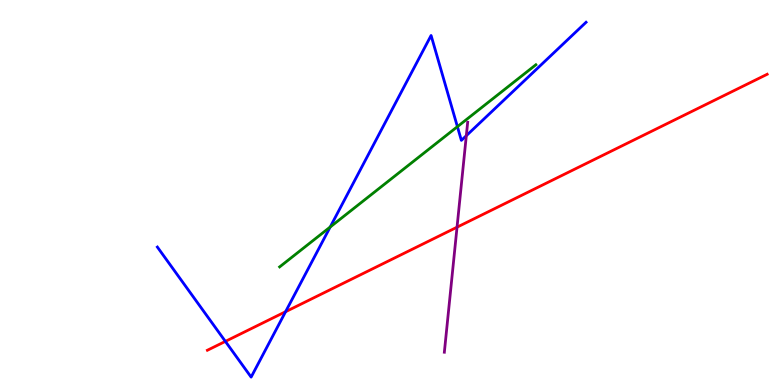[{'lines': ['blue', 'red'], 'intersections': [{'x': 2.91, 'y': 1.13}, {'x': 3.68, 'y': 1.9}]}, {'lines': ['green', 'red'], 'intersections': []}, {'lines': ['purple', 'red'], 'intersections': [{'x': 5.9, 'y': 4.1}]}, {'lines': ['blue', 'green'], 'intersections': [{'x': 4.26, 'y': 4.1}, {'x': 5.9, 'y': 6.71}]}, {'lines': ['blue', 'purple'], 'intersections': [{'x': 6.02, 'y': 6.48}]}, {'lines': ['green', 'purple'], 'intersections': []}]